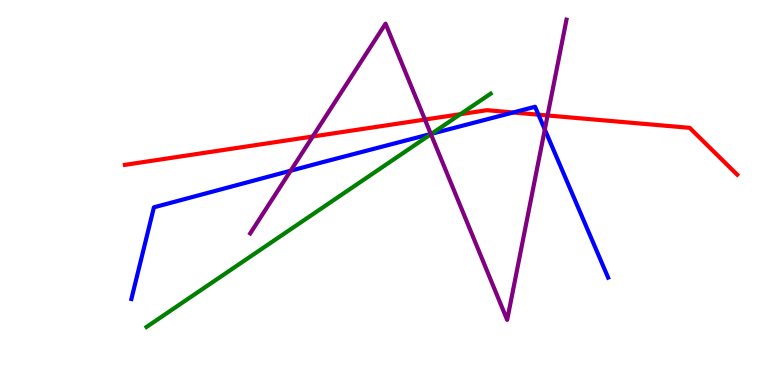[{'lines': ['blue', 'red'], 'intersections': [{'x': 6.62, 'y': 7.08}, {'x': 6.95, 'y': 7.02}]}, {'lines': ['green', 'red'], 'intersections': [{'x': 5.94, 'y': 7.03}]}, {'lines': ['purple', 'red'], 'intersections': [{'x': 4.04, 'y': 6.45}, {'x': 5.48, 'y': 6.89}, {'x': 7.07, 'y': 7.0}]}, {'lines': ['blue', 'green'], 'intersections': [{'x': 5.57, 'y': 6.53}]}, {'lines': ['blue', 'purple'], 'intersections': [{'x': 3.75, 'y': 5.57}, {'x': 5.56, 'y': 6.52}, {'x': 7.03, 'y': 6.64}]}, {'lines': ['green', 'purple'], 'intersections': [{'x': 5.56, 'y': 6.51}]}]